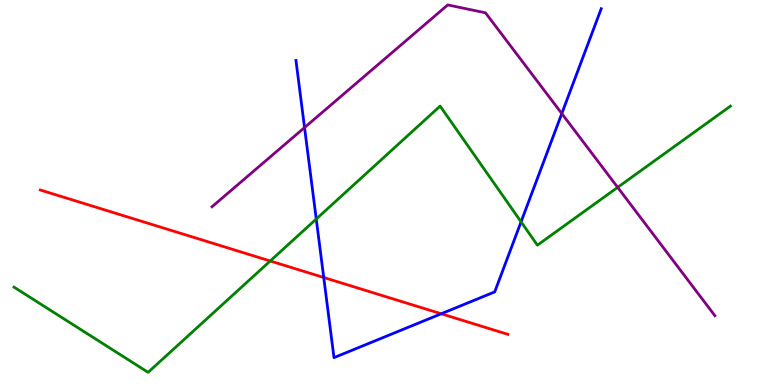[{'lines': ['blue', 'red'], 'intersections': [{'x': 4.18, 'y': 2.79}, {'x': 5.69, 'y': 1.85}]}, {'lines': ['green', 'red'], 'intersections': [{'x': 3.49, 'y': 3.22}]}, {'lines': ['purple', 'red'], 'intersections': []}, {'lines': ['blue', 'green'], 'intersections': [{'x': 4.08, 'y': 4.31}, {'x': 6.72, 'y': 4.24}]}, {'lines': ['blue', 'purple'], 'intersections': [{'x': 3.93, 'y': 6.69}, {'x': 7.25, 'y': 7.05}]}, {'lines': ['green', 'purple'], 'intersections': [{'x': 7.97, 'y': 5.13}]}]